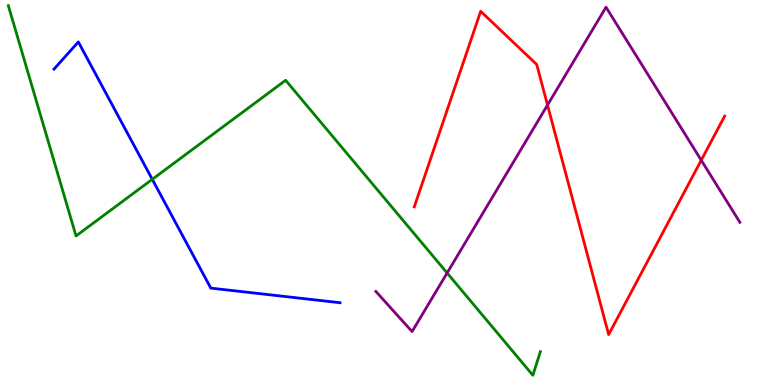[{'lines': ['blue', 'red'], 'intersections': []}, {'lines': ['green', 'red'], 'intersections': []}, {'lines': ['purple', 'red'], 'intersections': [{'x': 7.06, 'y': 7.27}, {'x': 9.05, 'y': 5.84}]}, {'lines': ['blue', 'green'], 'intersections': [{'x': 1.96, 'y': 5.34}]}, {'lines': ['blue', 'purple'], 'intersections': []}, {'lines': ['green', 'purple'], 'intersections': [{'x': 5.77, 'y': 2.91}]}]